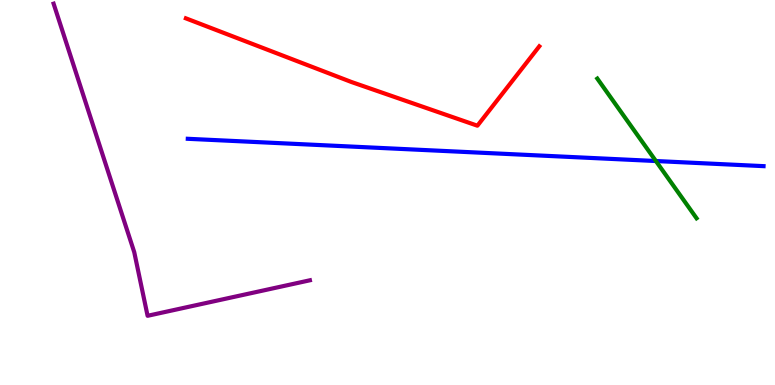[{'lines': ['blue', 'red'], 'intersections': []}, {'lines': ['green', 'red'], 'intersections': []}, {'lines': ['purple', 'red'], 'intersections': []}, {'lines': ['blue', 'green'], 'intersections': [{'x': 8.46, 'y': 5.82}]}, {'lines': ['blue', 'purple'], 'intersections': []}, {'lines': ['green', 'purple'], 'intersections': []}]